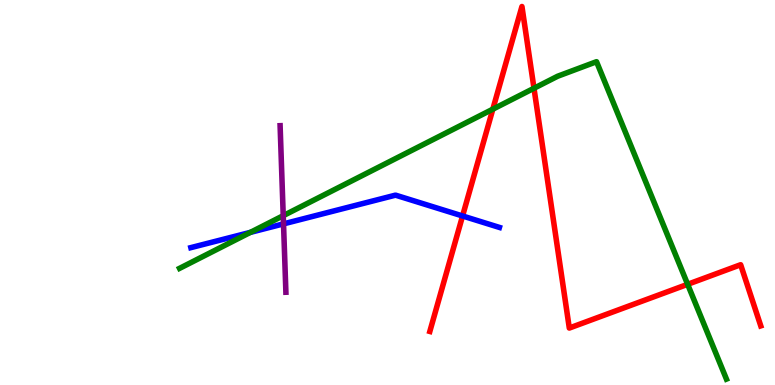[{'lines': ['blue', 'red'], 'intersections': [{'x': 5.97, 'y': 4.39}]}, {'lines': ['green', 'red'], 'intersections': [{'x': 6.36, 'y': 7.16}, {'x': 6.89, 'y': 7.71}, {'x': 8.87, 'y': 2.62}]}, {'lines': ['purple', 'red'], 'intersections': []}, {'lines': ['blue', 'green'], 'intersections': [{'x': 3.23, 'y': 3.96}]}, {'lines': ['blue', 'purple'], 'intersections': [{'x': 3.66, 'y': 4.19}]}, {'lines': ['green', 'purple'], 'intersections': [{'x': 3.65, 'y': 4.4}]}]